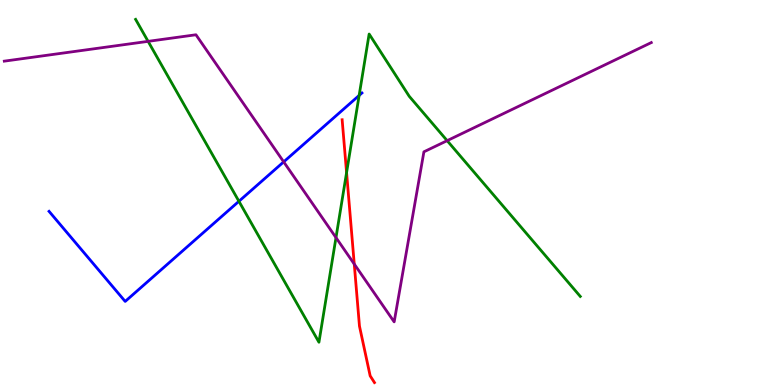[{'lines': ['blue', 'red'], 'intersections': []}, {'lines': ['green', 'red'], 'intersections': [{'x': 4.47, 'y': 5.52}]}, {'lines': ['purple', 'red'], 'intersections': [{'x': 4.57, 'y': 3.14}]}, {'lines': ['blue', 'green'], 'intersections': [{'x': 3.08, 'y': 4.77}, {'x': 4.63, 'y': 7.52}]}, {'lines': ['blue', 'purple'], 'intersections': [{'x': 3.66, 'y': 5.8}]}, {'lines': ['green', 'purple'], 'intersections': [{'x': 1.91, 'y': 8.93}, {'x': 4.34, 'y': 3.83}, {'x': 5.77, 'y': 6.35}]}]